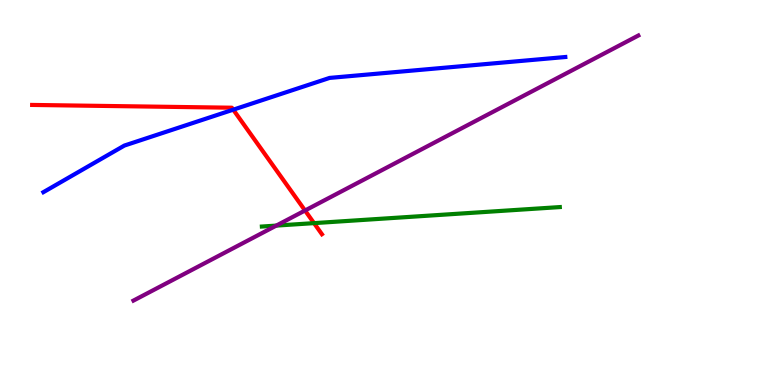[{'lines': ['blue', 'red'], 'intersections': [{'x': 3.01, 'y': 7.15}]}, {'lines': ['green', 'red'], 'intersections': [{'x': 4.05, 'y': 4.2}]}, {'lines': ['purple', 'red'], 'intersections': [{'x': 3.94, 'y': 4.53}]}, {'lines': ['blue', 'green'], 'intersections': []}, {'lines': ['blue', 'purple'], 'intersections': []}, {'lines': ['green', 'purple'], 'intersections': [{'x': 3.57, 'y': 4.14}]}]